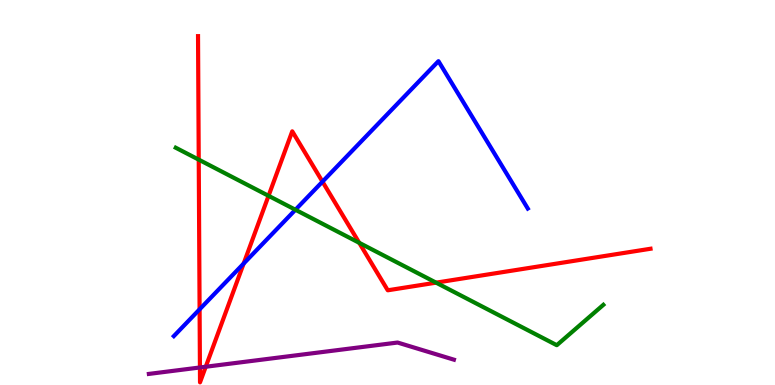[{'lines': ['blue', 'red'], 'intersections': [{'x': 2.58, 'y': 1.97}, {'x': 3.14, 'y': 3.15}, {'x': 4.16, 'y': 5.28}]}, {'lines': ['green', 'red'], 'intersections': [{'x': 2.56, 'y': 5.85}, {'x': 3.47, 'y': 4.91}, {'x': 4.64, 'y': 3.69}, {'x': 5.63, 'y': 2.66}]}, {'lines': ['purple', 'red'], 'intersections': [{'x': 2.58, 'y': 0.455}, {'x': 2.65, 'y': 0.474}]}, {'lines': ['blue', 'green'], 'intersections': [{'x': 3.81, 'y': 4.55}]}, {'lines': ['blue', 'purple'], 'intersections': []}, {'lines': ['green', 'purple'], 'intersections': []}]